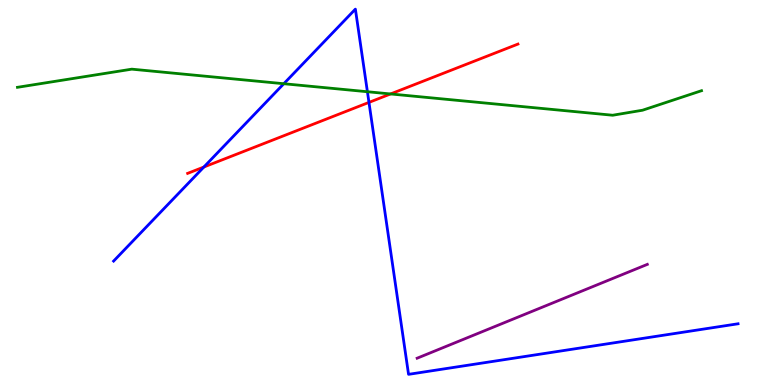[{'lines': ['blue', 'red'], 'intersections': [{'x': 2.63, 'y': 5.66}, {'x': 4.76, 'y': 7.34}]}, {'lines': ['green', 'red'], 'intersections': [{'x': 5.04, 'y': 7.56}]}, {'lines': ['purple', 'red'], 'intersections': []}, {'lines': ['blue', 'green'], 'intersections': [{'x': 3.66, 'y': 7.83}, {'x': 4.74, 'y': 7.62}]}, {'lines': ['blue', 'purple'], 'intersections': []}, {'lines': ['green', 'purple'], 'intersections': []}]